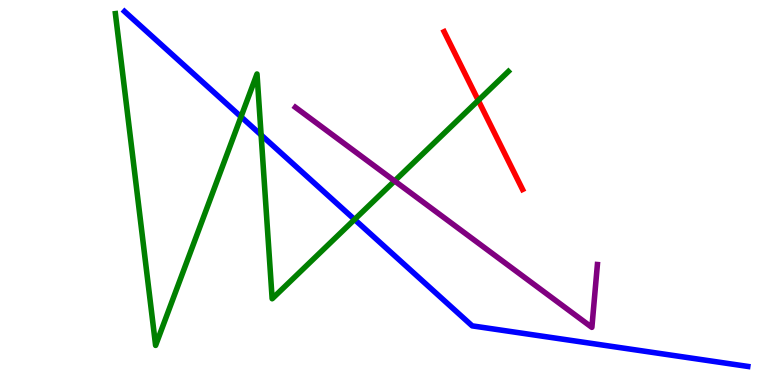[{'lines': ['blue', 'red'], 'intersections': []}, {'lines': ['green', 'red'], 'intersections': [{'x': 6.17, 'y': 7.39}]}, {'lines': ['purple', 'red'], 'intersections': []}, {'lines': ['blue', 'green'], 'intersections': [{'x': 3.11, 'y': 6.97}, {'x': 3.37, 'y': 6.49}, {'x': 4.57, 'y': 4.3}]}, {'lines': ['blue', 'purple'], 'intersections': []}, {'lines': ['green', 'purple'], 'intersections': [{'x': 5.09, 'y': 5.3}]}]